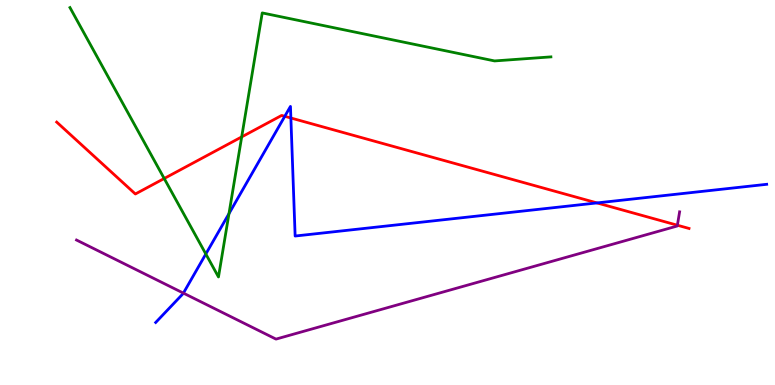[{'lines': ['blue', 'red'], 'intersections': [{'x': 3.67, 'y': 6.98}, {'x': 3.75, 'y': 6.94}, {'x': 7.7, 'y': 4.73}]}, {'lines': ['green', 'red'], 'intersections': [{'x': 2.12, 'y': 5.36}, {'x': 3.12, 'y': 6.44}]}, {'lines': ['purple', 'red'], 'intersections': [{'x': 8.74, 'y': 4.15}]}, {'lines': ['blue', 'green'], 'intersections': [{'x': 2.66, 'y': 3.4}, {'x': 2.95, 'y': 4.45}]}, {'lines': ['blue', 'purple'], 'intersections': [{'x': 2.37, 'y': 2.39}]}, {'lines': ['green', 'purple'], 'intersections': []}]